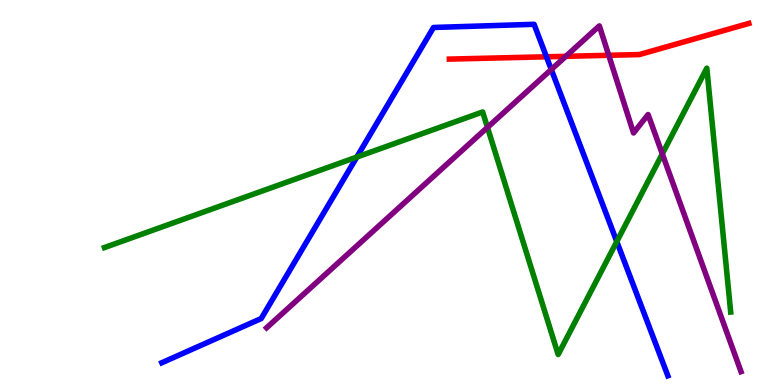[{'lines': ['blue', 'red'], 'intersections': [{'x': 7.05, 'y': 8.53}]}, {'lines': ['green', 'red'], 'intersections': []}, {'lines': ['purple', 'red'], 'intersections': [{'x': 7.3, 'y': 8.54}, {'x': 7.85, 'y': 8.56}]}, {'lines': ['blue', 'green'], 'intersections': [{'x': 4.6, 'y': 5.92}, {'x': 7.96, 'y': 3.73}]}, {'lines': ['blue', 'purple'], 'intersections': [{'x': 7.11, 'y': 8.19}]}, {'lines': ['green', 'purple'], 'intersections': [{'x': 6.29, 'y': 6.69}, {'x': 8.55, 'y': 6.0}]}]